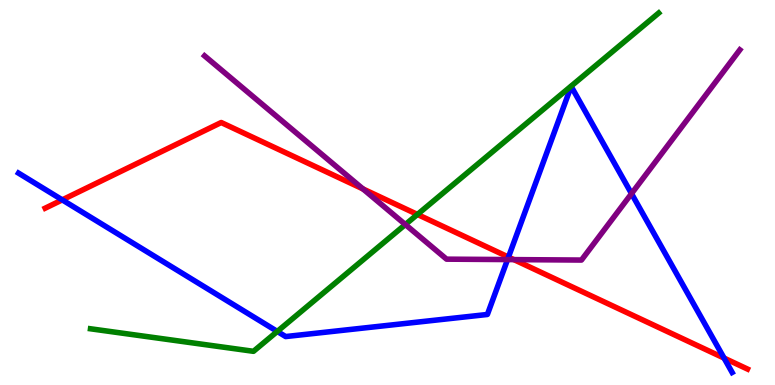[{'lines': ['blue', 'red'], 'intersections': [{'x': 0.803, 'y': 4.81}, {'x': 6.56, 'y': 3.32}, {'x': 9.34, 'y': 0.699}]}, {'lines': ['green', 'red'], 'intersections': [{'x': 5.39, 'y': 4.43}]}, {'lines': ['purple', 'red'], 'intersections': [{'x': 4.68, 'y': 5.09}, {'x': 6.63, 'y': 3.26}]}, {'lines': ['blue', 'green'], 'intersections': [{'x': 3.58, 'y': 1.39}]}, {'lines': ['blue', 'purple'], 'intersections': [{'x': 6.55, 'y': 3.26}, {'x': 8.15, 'y': 4.97}]}, {'lines': ['green', 'purple'], 'intersections': [{'x': 5.23, 'y': 4.17}]}]